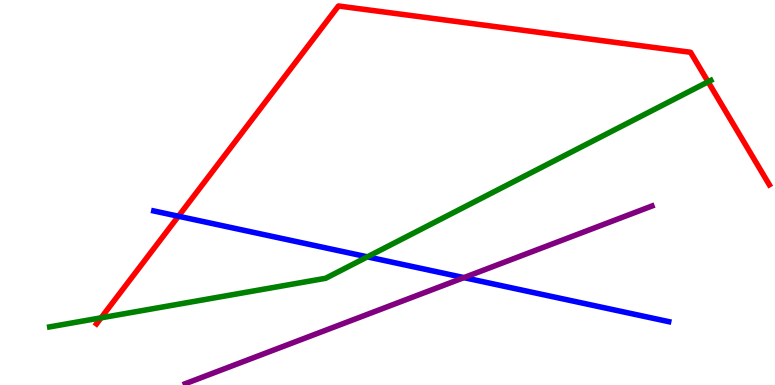[{'lines': ['blue', 'red'], 'intersections': [{'x': 2.3, 'y': 4.38}]}, {'lines': ['green', 'red'], 'intersections': [{'x': 1.3, 'y': 1.74}, {'x': 9.14, 'y': 7.88}]}, {'lines': ['purple', 'red'], 'intersections': []}, {'lines': ['blue', 'green'], 'intersections': [{'x': 4.74, 'y': 3.33}]}, {'lines': ['blue', 'purple'], 'intersections': [{'x': 5.99, 'y': 2.79}]}, {'lines': ['green', 'purple'], 'intersections': []}]